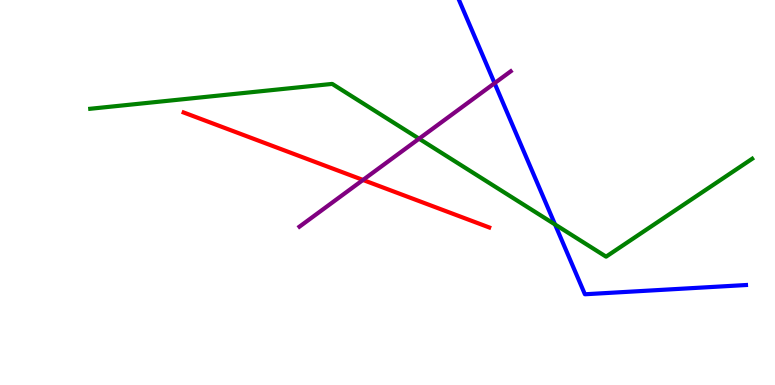[{'lines': ['blue', 'red'], 'intersections': []}, {'lines': ['green', 'red'], 'intersections': []}, {'lines': ['purple', 'red'], 'intersections': [{'x': 4.68, 'y': 5.33}]}, {'lines': ['blue', 'green'], 'intersections': [{'x': 7.16, 'y': 4.17}]}, {'lines': ['blue', 'purple'], 'intersections': [{'x': 6.38, 'y': 7.84}]}, {'lines': ['green', 'purple'], 'intersections': [{'x': 5.41, 'y': 6.4}]}]